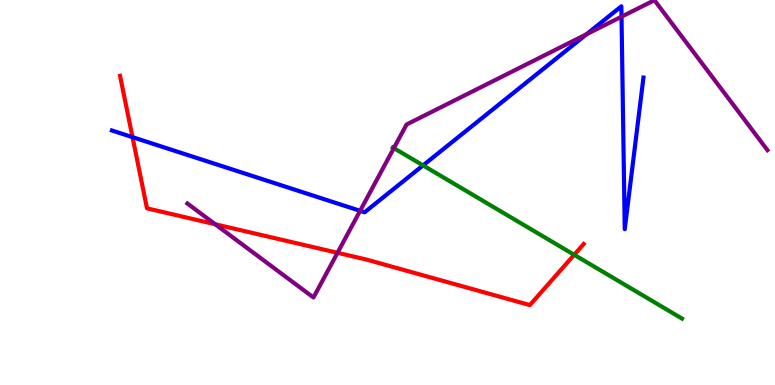[{'lines': ['blue', 'red'], 'intersections': [{'x': 1.71, 'y': 6.44}]}, {'lines': ['green', 'red'], 'intersections': [{'x': 7.41, 'y': 3.38}]}, {'lines': ['purple', 'red'], 'intersections': [{'x': 2.78, 'y': 4.17}, {'x': 4.36, 'y': 3.43}]}, {'lines': ['blue', 'green'], 'intersections': [{'x': 5.46, 'y': 5.7}]}, {'lines': ['blue', 'purple'], 'intersections': [{'x': 4.65, 'y': 4.52}, {'x': 7.57, 'y': 9.11}, {'x': 8.02, 'y': 9.57}]}, {'lines': ['green', 'purple'], 'intersections': [{'x': 5.08, 'y': 6.15}]}]